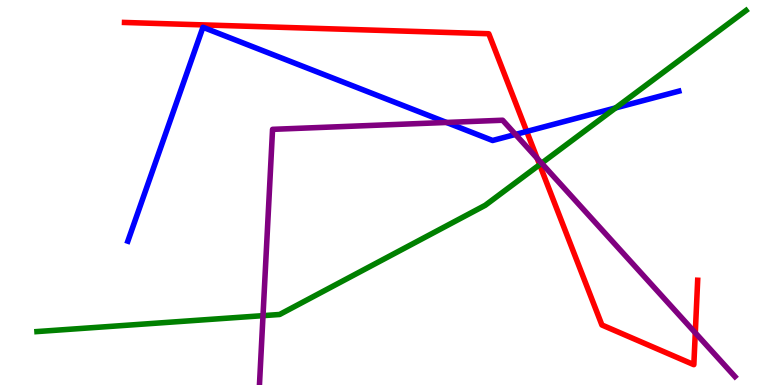[{'lines': ['blue', 'red'], 'intersections': [{'x': 6.8, 'y': 6.59}]}, {'lines': ['green', 'red'], 'intersections': [{'x': 6.96, 'y': 5.72}]}, {'lines': ['purple', 'red'], 'intersections': [{'x': 6.93, 'y': 5.89}, {'x': 8.97, 'y': 1.36}]}, {'lines': ['blue', 'green'], 'intersections': [{'x': 7.94, 'y': 7.2}]}, {'lines': ['blue', 'purple'], 'intersections': [{'x': 5.76, 'y': 6.82}, {'x': 6.65, 'y': 6.51}]}, {'lines': ['green', 'purple'], 'intersections': [{'x': 3.39, 'y': 1.8}, {'x': 6.99, 'y': 5.76}]}]